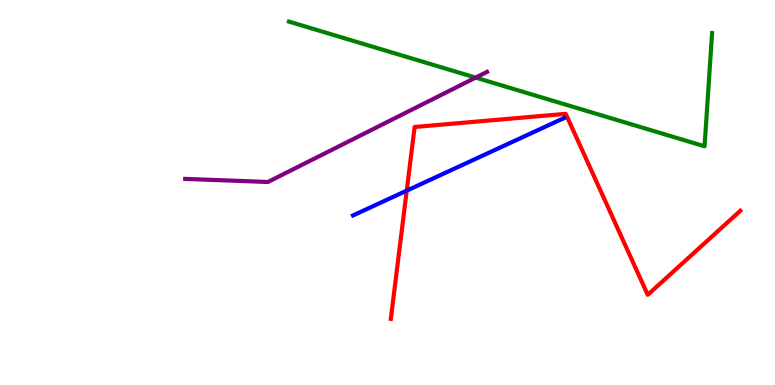[{'lines': ['blue', 'red'], 'intersections': [{'x': 5.25, 'y': 5.05}]}, {'lines': ['green', 'red'], 'intersections': []}, {'lines': ['purple', 'red'], 'intersections': []}, {'lines': ['blue', 'green'], 'intersections': []}, {'lines': ['blue', 'purple'], 'intersections': []}, {'lines': ['green', 'purple'], 'intersections': [{'x': 6.14, 'y': 7.98}]}]